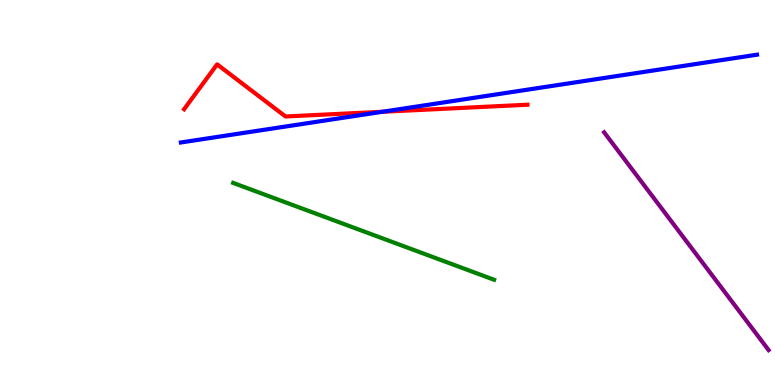[{'lines': ['blue', 'red'], 'intersections': [{'x': 4.93, 'y': 7.1}]}, {'lines': ['green', 'red'], 'intersections': []}, {'lines': ['purple', 'red'], 'intersections': []}, {'lines': ['blue', 'green'], 'intersections': []}, {'lines': ['blue', 'purple'], 'intersections': []}, {'lines': ['green', 'purple'], 'intersections': []}]